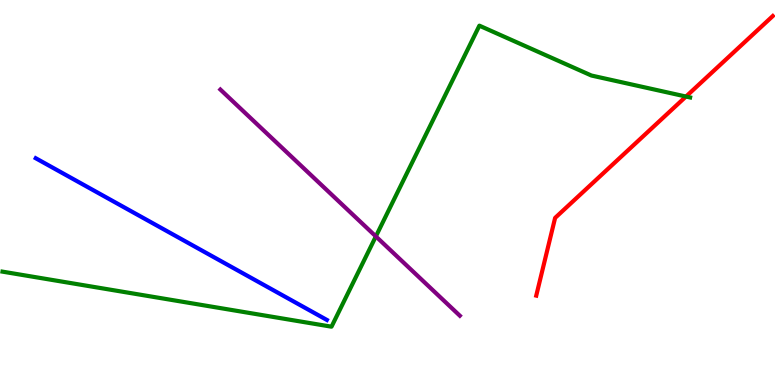[{'lines': ['blue', 'red'], 'intersections': []}, {'lines': ['green', 'red'], 'intersections': [{'x': 8.85, 'y': 7.49}]}, {'lines': ['purple', 'red'], 'intersections': []}, {'lines': ['blue', 'green'], 'intersections': []}, {'lines': ['blue', 'purple'], 'intersections': []}, {'lines': ['green', 'purple'], 'intersections': [{'x': 4.85, 'y': 3.86}]}]